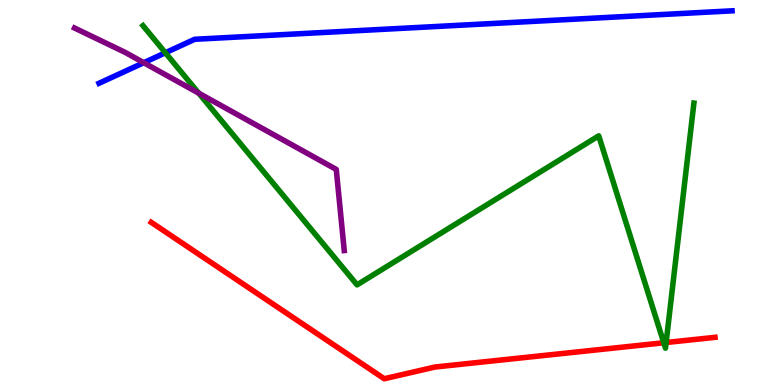[{'lines': ['blue', 'red'], 'intersections': []}, {'lines': ['green', 'red'], 'intersections': [{'x': 8.56, 'y': 1.1}, {'x': 8.6, 'y': 1.1}]}, {'lines': ['purple', 'red'], 'intersections': []}, {'lines': ['blue', 'green'], 'intersections': [{'x': 2.13, 'y': 8.63}]}, {'lines': ['blue', 'purple'], 'intersections': [{'x': 1.86, 'y': 8.37}]}, {'lines': ['green', 'purple'], 'intersections': [{'x': 2.56, 'y': 7.58}]}]